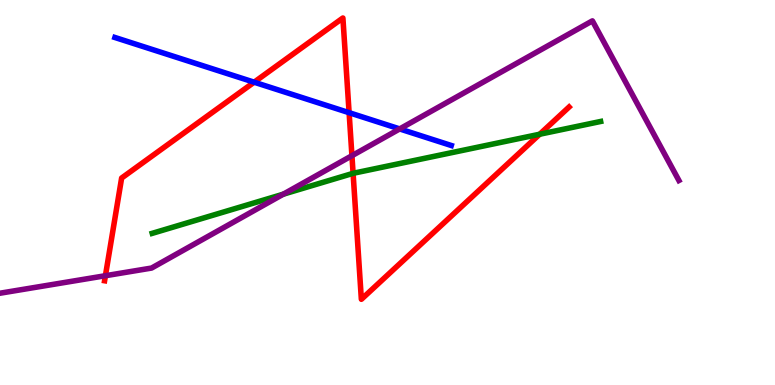[{'lines': ['blue', 'red'], 'intersections': [{'x': 3.28, 'y': 7.87}, {'x': 4.5, 'y': 7.07}]}, {'lines': ['green', 'red'], 'intersections': [{'x': 4.56, 'y': 5.5}, {'x': 6.96, 'y': 6.51}]}, {'lines': ['purple', 'red'], 'intersections': [{'x': 1.36, 'y': 2.84}, {'x': 4.54, 'y': 5.96}]}, {'lines': ['blue', 'green'], 'intersections': []}, {'lines': ['blue', 'purple'], 'intersections': [{'x': 5.16, 'y': 6.65}]}, {'lines': ['green', 'purple'], 'intersections': [{'x': 3.66, 'y': 4.96}]}]